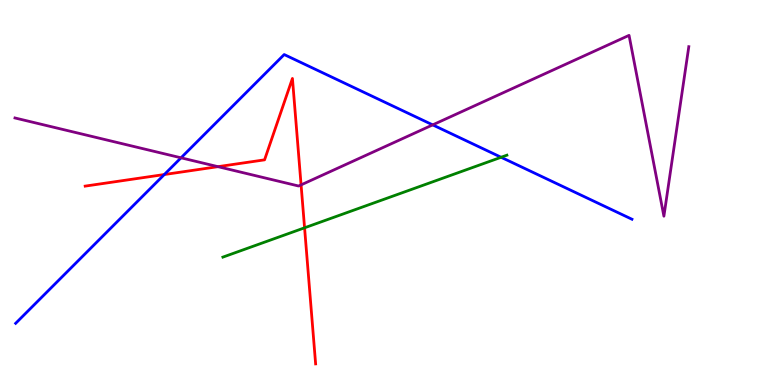[{'lines': ['blue', 'red'], 'intersections': [{'x': 2.12, 'y': 5.47}]}, {'lines': ['green', 'red'], 'intersections': [{'x': 3.93, 'y': 4.08}]}, {'lines': ['purple', 'red'], 'intersections': [{'x': 2.81, 'y': 5.67}, {'x': 3.88, 'y': 5.2}]}, {'lines': ['blue', 'green'], 'intersections': [{'x': 6.47, 'y': 5.92}]}, {'lines': ['blue', 'purple'], 'intersections': [{'x': 2.34, 'y': 5.9}, {'x': 5.58, 'y': 6.76}]}, {'lines': ['green', 'purple'], 'intersections': []}]